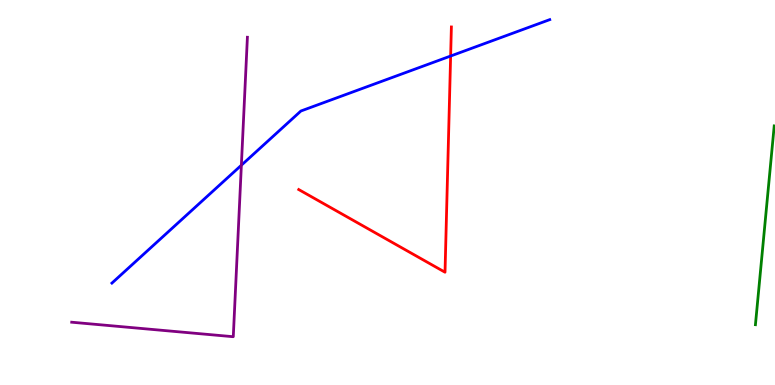[{'lines': ['blue', 'red'], 'intersections': [{'x': 5.81, 'y': 8.54}]}, {'lines': ['green', 'red'], 'intersections': []}, {'lines': ['purple', 'red'], 'intersections': []}, {'lines': ['blue', 'green'], 'intersections': []}, {'lines': ['blue', 'purple'], 'intersections': [{'x': 3.11, 'y': 5.71}]}, {'lines': ['green', 'purple'], 'intersections': []}]